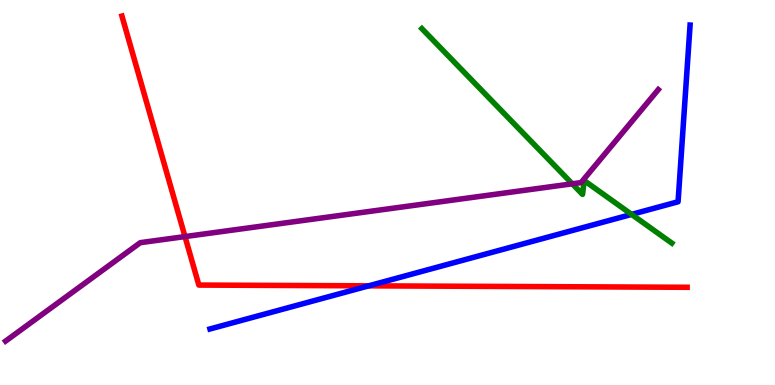[{'lines': ['blue', 'red'], 'intersections': [{'x': 4.76, 'y': 2.58}]}, {'lines': ['green', 'red'], 'intersections': []}, {'lines': ['purple', 'red'], 'intersections': [{'x': 2.39, 'y': 3.86}]}, {'lines': ['blue', 'green'], 'intersections': [{'x': 8.15, 'y': 4.43}]}, {'lines': ['blue', 'purple'], 'intersections': []}, {'lines': ['green', 'purple'], 'intersections': [{'x': 7.38, 'y': 5.23}]}]